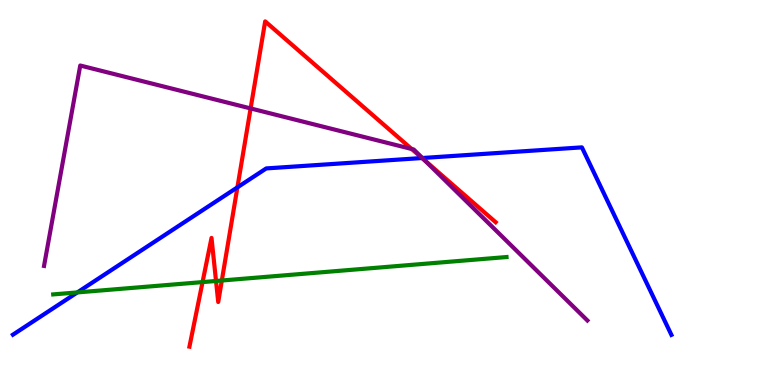[{'lines': ['blue', 'red'], 'intersections': [{'x': 3.06, 'y': 5.13}, {'x': 5.45, 'y': 5.9}]}, {'lines': ['green', 'red'], 'intersections': [{'x': 2.61, 'y': 2.67}, {'x': 2.79, 'y': 2.7}, {'x': 2.86, 'y': 2.71}]}, {'lines': ['purple', 'red'], 'intersections': [{'x': 3.23, 'y': 7.18}, {'x': 5.31, 'y': 6.13}, {'x': 5.49, 'y': 5.82}]}, {'lines': ['blue', 'green'], 'intersections': [{'x': 0.998, 'y': 2.4}]}, {'lines': ['blue', 'purple'], 'intersections': [{'x': 5.45, 'y': 5.9}]}, {'lines': ['green', 'purple'], 'intersections': []}]